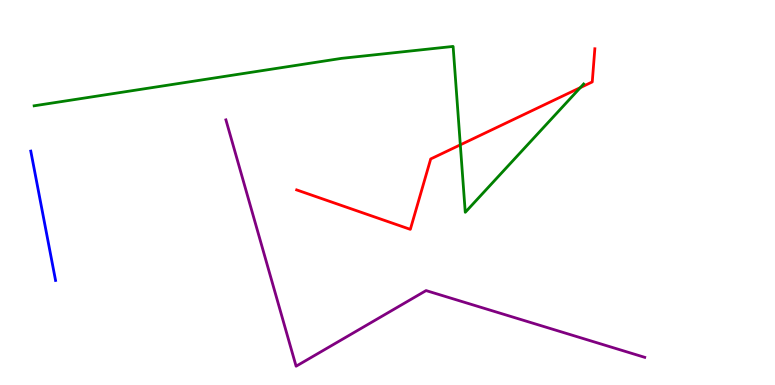[{'lines': ['blue', 'red'], 'intersections': []}, {'lines': ['green', 'red'], 'intersections': [{'x': 5.94, 'y': 6.24}, {'x': 7.49, 'y': 7.72}]}, {'lines': ['purple', 'red'], 'intersections': []}, {'lines': ['blue', 'green'], 'intersections': []}, {'lines': ['blue', 'purple'], 'intersections': []}, {'lines': ['green', 'purple'], 'intersections': []}]